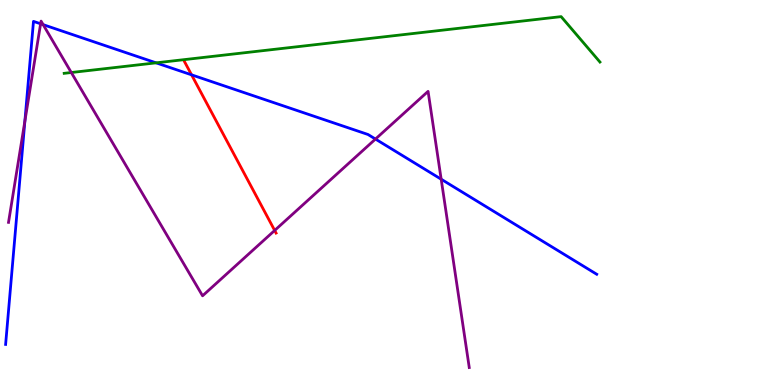[{'lines': ['blue', 'red'], 'intersections': [{'x': 2.47, 'y': 8.06}]}, {'lines': ['green', 'red'], 'intersections': []}, {'lines': ['purple', 'red'], 'intersections': [{'x': 3.54, 'y': 4.01}]}, {'lines': ['blue', 'green'], 'intersections': [{'x': 2.01, 'y': 8.37}]}, {'lines': ['blue', 'purple'], 'intersections': [{'x': 0.321, 'y': 6.85}, {'x': 0.524, 'y': 9.38}, {'x': 0.557, 'y': 9.36}, {'x': 4.84, 'y': 6.39}, {'x': 5.69, 'y': 5.35}]}, {'lines': ['green', 'purple'], 'intersections': [{'x': 0.92, 'y': 8.12}]}]